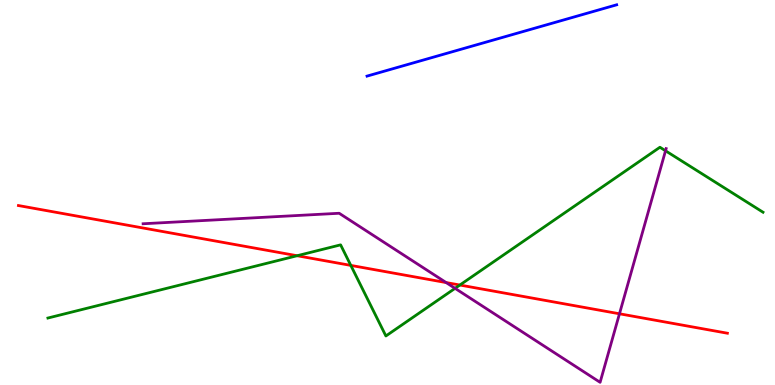[{'lines': ['blue', 'red'], 'intersections': []}, {'lines': ['green', 'red'], 'intersections': [{'x': 3.83, 'y': 3.36}, {'x': 4.53, 'y': 3.11}, {'x': 5.93, 'y': 2.6}]}, {'lines': ['purple', 'red'], 'intersections': [{'x': 5.76, 'y': 2.66}, {'x': 7.99, 'y': 1.85}]}, {'lines': ['blue', 'green'], 'intersections': []}, {'lines': ['blue', 'purple'], 'intersections': []}, {'lines': ['green', 'purple'], 'intersections': [{'x': 5.87, 'y': 2.51}, {'x': 8.59, 'y': 6.08}]}]